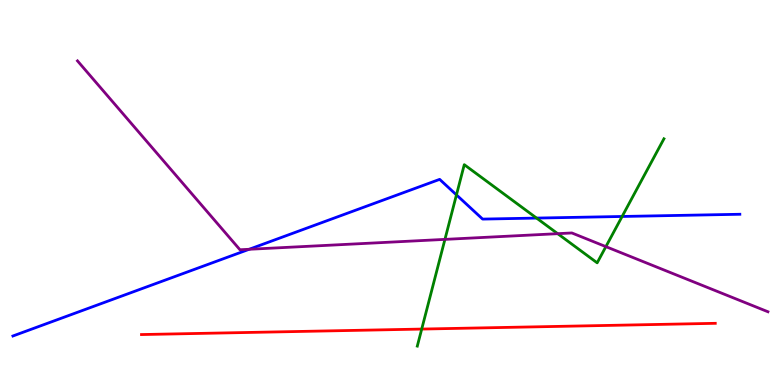[{'lines': ['blue', 'red'], 'intersections': []}, {'lines': ['green', 'red'], 'intersections': [{'x': 5.44, 'y': 1.45}]}, {'lines': ['purple', 'red'], 'intersections': []}, {'lines': ['blue', 'green'], 'intersections': [{'x': 5.89, 'y': 4.94}, {'x': 6.92, 'y': 4.34}, {'x': 8.03, 'y': 4.38}]}, {'lines': ['blue', 'purple'], 'intersections': [{'x': 3.21, 'y': 3.53}]}, {'lines': ['green', 'purple'], 'intersections': [{'x': 5.74, 'y': 3.78}, {'x': 7.2, 'y': 3.93}, {'x': 7.82, 'y': 3.59}]}]